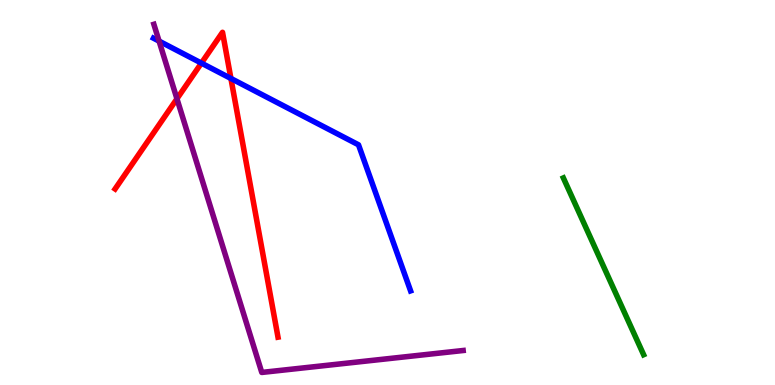[{'lines': ['blue', 'red'], 'intersections': [{'x': 2.6, 'y': 8.36}, {'x': 2.98, 'y': 7.96}]}, {'lines': ['green', 'red'], 'intersections': []}, {'lines': ['purple', 'red'], 'intersections': [{'x': 2.28, 'y': 7.43}]}, {'lines': ['blue', 'green'], 'intersections': []}, {'lines': ['blue', 'purple'], 'intersections': [{'x': 2.05, 'y': 8.93}]}, {'lines': ['green', 'purple'], 'intersections': []}]